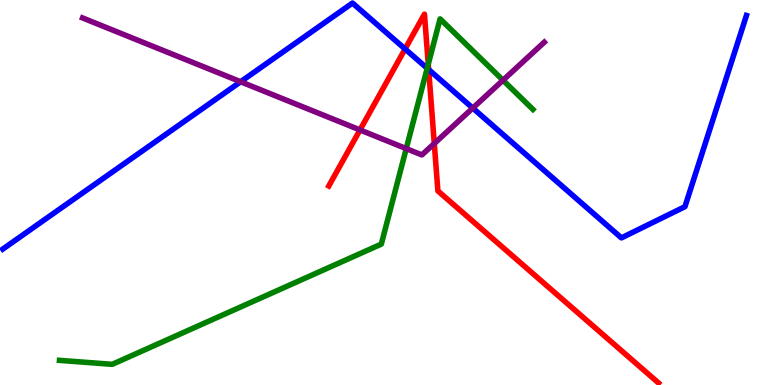[{'lines': ['blue', 'red'], 'intersections': [{'x': 5.23, 'y': 8.73}, {'x': 5.53, 'y': 8.19}]}, {'lines': ['green', 'red'], 'intersections': [{'x': 5.53, 'y': 8.33}]}, {'lines': ['purple', 'red'], 'intersections': [{'x': 4.65, 'y': 6.62}, {'x': 5.6, 'y': 6.27}]}, {'lines': ['blue', 'green'], 'intersections': [{'x': 5.51, 'y': 8.23}]}, {'lines': ['blue', 'purple'], 'intersections': [{'x': 3.1, 'y': 7.88}, {'x': 6.1, 'y': 7.19}]}, {'lines': ['green', 'purple'], 'intersections': [{'x': 5.24, 'y': 6.14}, {'x': 6.49, 'y': 7.92}]}]